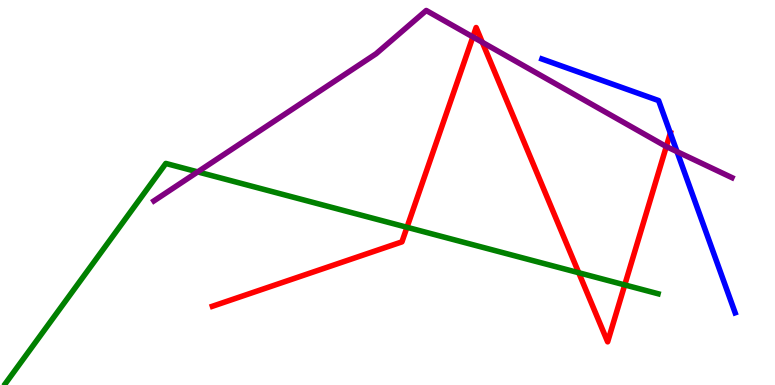[{'lines': ['blue', 'red'], 'intersections': [{'x': 8.65, 'y': 6.54}]}, {'lines': ['green', 'red'], 'intersections': [{'x': 5.25, 'y': 4.1}, {'x': 7.47, 'y': 2.92}, {'x': 8.06, 'y': 2.6}]}, {'lines': ['purple', 'red'], 'intersections': [{'x': 6.1, 'y': 9.04}, {'x': 6.22, 'y': 8.9}, {'x': 8.6, 'y': 6.19}]}, {'lines': ['blue', 'green'], 'intersections': []}, {'lines': ['blue', 'purple'], 'intersections': [{'x': 8.74, 'y': 6.06}]}, {'lines': ['green', 'purple'], 'intersections': [{'x': 2.55, 'y': 5.54}]}]